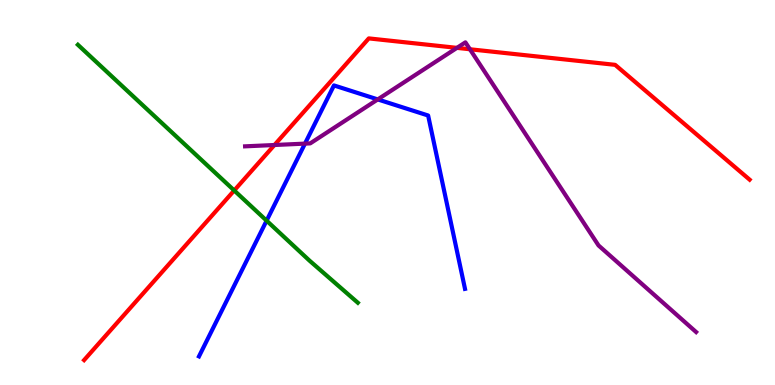[{'lines': ['blue', 'red'], 'intersections': []}, {'lines': ['green', 'red'], 'intersections': [{'x': 3.02, 'y': 5.05}]}, {'lines': ['purple', 'red'], 'intersections': [{'x': 3.54, 'y': 6.23}, {'x': 5.9, 'y': 8.76}, {'x': 6.06, 'y': 8.72}]}, {'lines': ['blue', 'green'], 'intersections': [{'x': 3.44, 'y': 4.27}]}, {'lines': ['blue', 'purple'], 'intersections': [{'x': 3.94, 'y': 6.27}, {'x': 4.87, 'y': 7.42}]}, {'lines': ['green', 'purple'], 'intersections': []}]